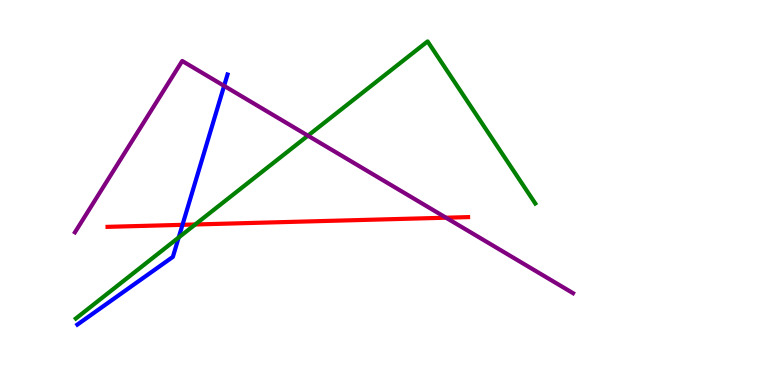[{'lines': ['blue', 'red'], 'intersections': [{'x': 2.35, 'y': 4.16}]}, {'lines': ['green', 'red'], 'intersections': [{'x': 2.52, 'y': 4.17}]}, {'lines': ['purple', 'red'], 'intersections': [{'x': 5.76, 'y': 4.35}]}, {'lines': ['blue', 'green'], 'intersections': [{'x': 2.31, 'y': 3.83}]}, {'lines': ['blue', 'purple'], 'intersections': [{'x': 2.89, 'y': 7.77}]}, {'lines': ['green', 'purple'], 'intersections': [{'x': 3.97, 'y': 6.48}]}]